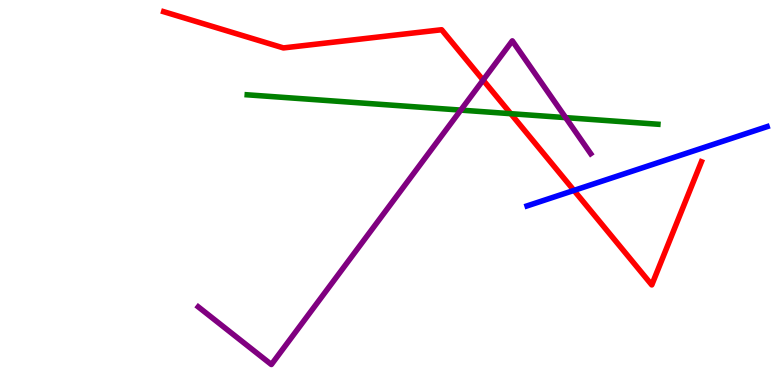[{'lines': ['blue', 'red'], 'intersections': [{'x': 7.41, 'y': 5.05}]}, {'lines': ['green', 'red'], 'intersections': [{'x': 6.59, 'y': 7.05}]}, {'lines': ['purple', 'red'], 'intersections': [{'x': 6.23, 'y': 7.92}]}, {'lines': ['blue', 'green'], 'intersections': []}, {'lines': ['blue', 'purple'], 'intersections': []}, {'lines': ['green', 'purple'], 'intersections': [{'x': 5.95, 'y': 7.14}, {'x': 7.3, 'y': 6.94}]}]